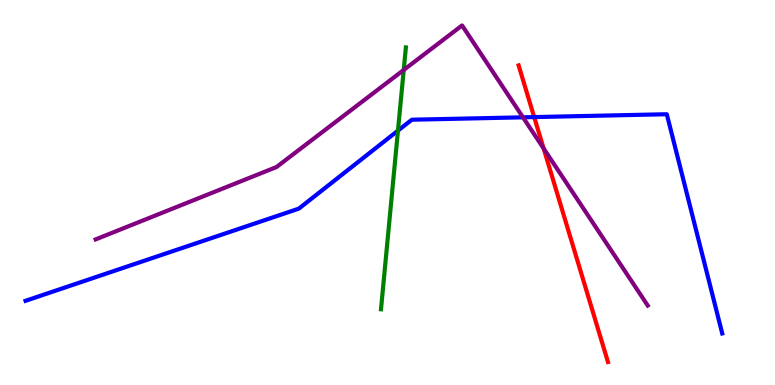[{'lines': ['blue', 'red'], 'intersections': [{'x': 6.89, 'y': 6.96}]}, {'lines': ['green', 'red'], 'intersections': []}, {'lines': ['purple', 'red'], 'intersections': [{'x': 7.02, 'y': 6.14}]}, {'lines': ['blue', 'green'], 'intersections': [{'x': 5.14, 'y': 6.61}]}, {'lines': ['blue', 'purple'], 'intersections': [{'x': 6.75, 'y': 6.95}]}, {'lines': ['green', 'purple'], 'intersections': [{'x': 5.21, 'y': 8.18}]}]